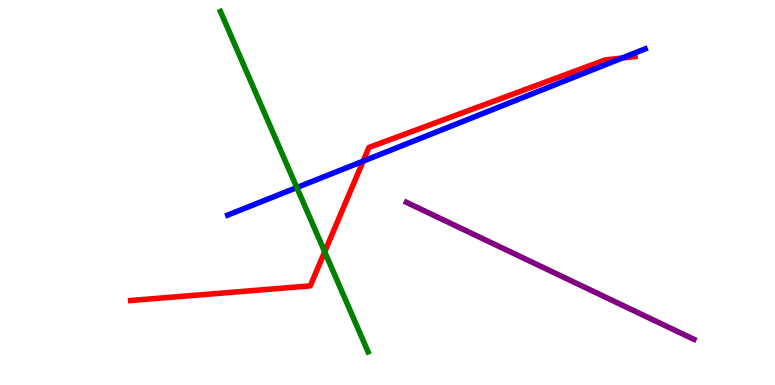[{'lines': ['blue', 'red'], 'intersections': [{'x': 4.69, 'y': 5.81}, {'x': 8.03, 'y': 8.49}]}, {'lines': ['green', 'red'], 'intersections': [{'x': 4.19, 'y': 3.46}]}, {'lines': ['purple', 'red'], 'intersections': []}, {'lines': ['blue', 'green'], 'intersections': [{'x': 3.83, 'y': 5.13}]}, {'lines': ['blue', 'purple'], 'intersections': []}, {'lines': ['green', 'purple'], 'intersections': []}]